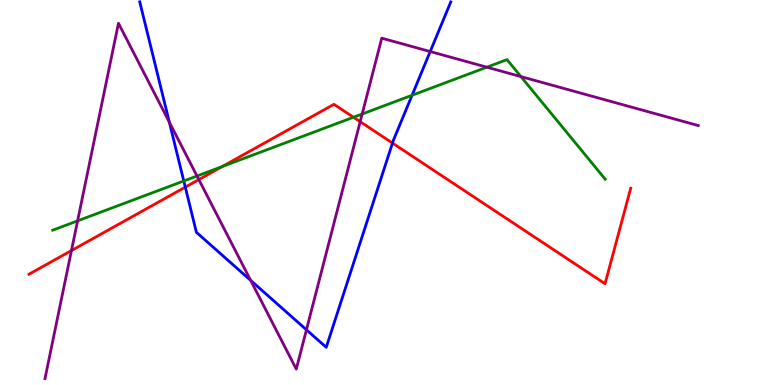[{'lines': ['blue', 'red'], 'intersections': [{'x': 2.39, 'y': 5.14}, {'x': 5.06, 'y': 6.28}]}, {'lines': ['green', 'red'], 'intersections': [{'x': 2.87, 'y': 5.67}, {'x': 4.56, 'y': 6.95}]}, {'lines': ['purple', 'red'], 'intersections': [{'x': 0.922, 'y': 3.49}, {'x': 2.57, 'y': 5.34}, {'x': 4.65, 'y': 6.84}]}, {'lines': ['blue', 'green'], 'intersections': [{'x': 2.37, 'y': 5.3}, {'x': 5.32, 'y': 7.53}]}, {'lines': ['blue', 'purple'], 'intersections': [{'x': 2.19, 'y': 6.83}, {'x': 3.23, 'y': 2.72}, {'x': 3.95, 'y': 1.43}, {'x': 5.55, 'y': 8.66}]}, {'lines': ['green', 'purple'], 'intersections': [{'x': 1.0, 'y': 4.26}, {'x': 2.54, 'y': 5.43}, {'x': 4.67, 'y': 7.04}, {'x': 6.28, 'y': 8.25}, {'x': 6.72, 'y': 8.01}]}]